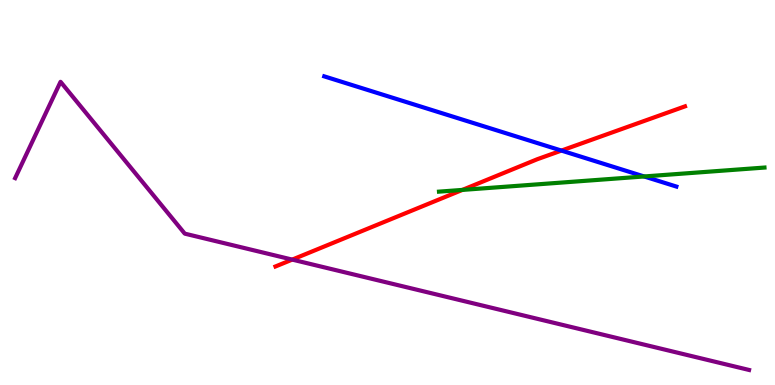[{'lines': ['blue', 'red'], 'intersections': [{'x': 7.24, 'y': 6.09}]}, {'lines': ['green', 'red'], 'intersections': [{'x': 5.97, 'y': 5.07}]}, {'lines': ['purple', 'red'], 'intersections': [{'x': 3.77, 'y': 3.26}]}, {'lines': ['blue', 'green'], 'intersections': [{'x': 8.31, 'y': 5.42}]}, {'lines': ['blue', 'purple'], 'intersections': []}, {'lines': ['green', 'purple'], 'intersections': []}]